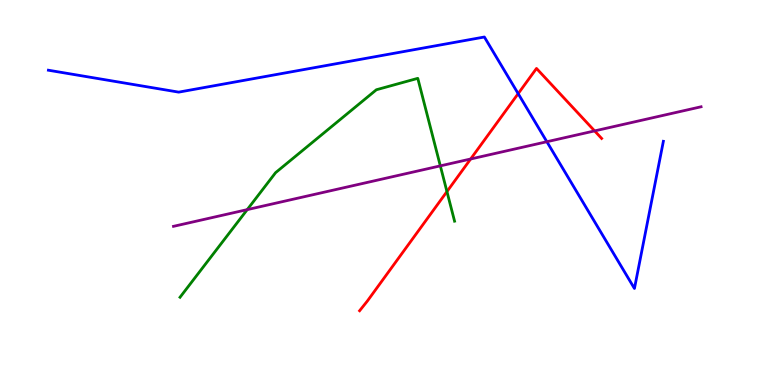[{'lines': ['blue', 'red'], 'intersections': [{'x': 6.69, 'y': 7.57}]}, {'lines': ['green', 'red'], 'intersections': [{'x': 5.77, 'y': 5.02}]}, {'lines': ['purple', 'red'], 'intersections': [{'x': 6.07, 'y': 5.87}, {'x': 7.67, 'y': 6.6}]}, {'lines': ['blue', 'green'], 'intersections': []}, {'lines': ['blue', 'purple'], 'intersections': [{'x': 7.06, 'y': 6.32}]}, {'lines': ['green', 'purple'], 'intersections': [{'x': 3.19, 'y': 4.56}, {'x': 5.68, 'y': 5.69}]}]